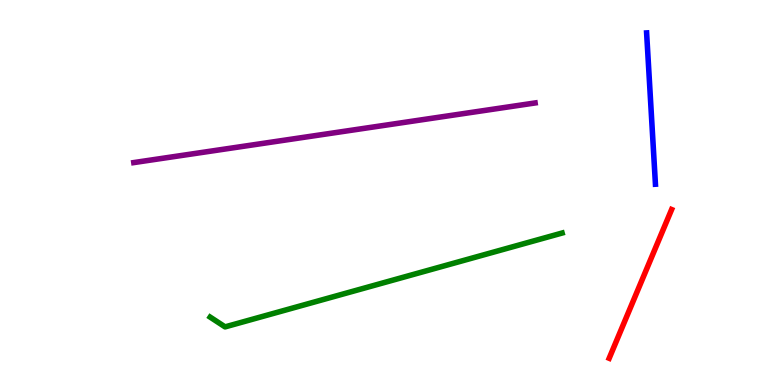[{'lines': ['blue', 'red'], 'intersections': []}, {'lines': ['green', 'red'], 'intersections': []}, {'lines': ['purple', 'red'], 'intersections': []}, {'lines': ['blue', 'green'], 'intersections': []}, {'lines': ['blue', 'purple'], 'intersections': []}, {'lines': ['green', 'purple'], 'intersections': []}]